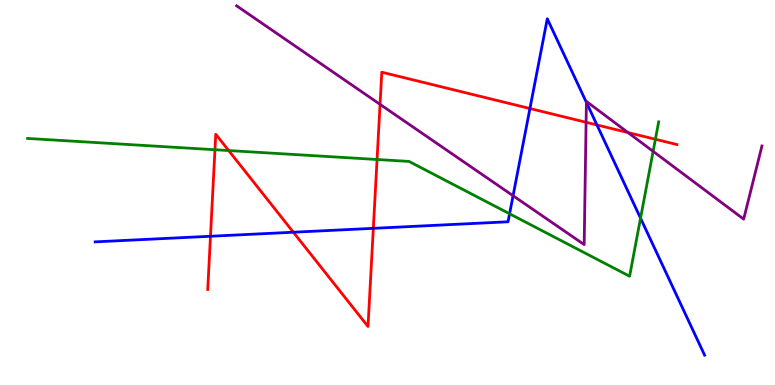[{'lines': ['blue', 'red'], 'intersections': [{'x': 2.72, 'y': 3.86}, {'x': 3.79, 'y': 3.97}, {'x': 4.82, 'y': 4.07}, {'x': 6.84, 'y': 7.18}, {'x': 7.7, 'y': 6.75}]}, {'lines': ['green', 'red'], 'intersections': [{'x': 2.77, 'y': 6.11}, {'x': 2.95, 'y': 6.09}, {'x': 4.87, 'y': 5.86}, {'x': 8.46, 'y': 6.38}]}, {'lines': ['purple', 'red'], 'intersections': [{'x': 4.9, 'y': 7.29}, {'x': 7.56, 'y': 6.82}, {'x': 8.1, 'y': 6.56}]}, {'lines': ['blue', 'green'], 'intersections': [{'x': 6.58, 'y': 4.45}, {'x': 8.27, 'y': 4.33}]}, {'lines': ['blue', 'purple'], 'intersections': [{'x': 6.62, 'y': 4.92}, {'x': 7.57, 'y': 7.34}]}, {'lines': ['green', 'purple'], 'intersections': [{'x': 8.43, 'y': 6.07}]}]